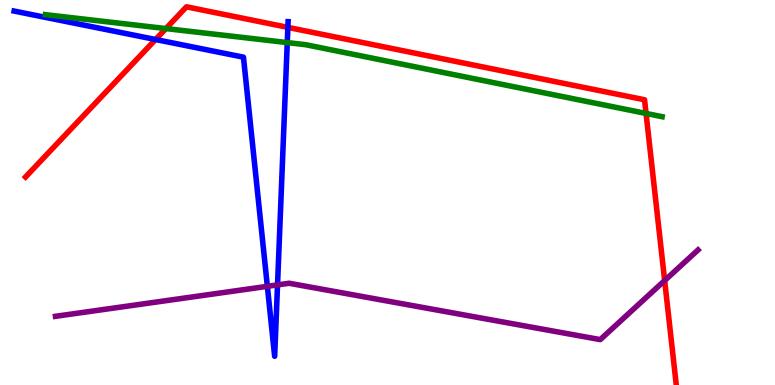[{'lines': ['blue', 'red'], 'intersections': [{'x': 2.01, 'y': 8.97}, {'x': 3.71, 'y': 9.29}]}, {'lines': ['green', 'red'], 'intersections': [{'x': 2.14, 'y': 9.26}, {'x': 8.34, 'y': 7.05}]}, {'lines': ['purple', 'red'], 'intersections': [{'x': 8.58, 'y': 2.71}]}, {'lines': ['blue', 'green'], 'intersections': [{'x': 3.71, 'y': 8.89}]}, {'lines': ['blue', 'purple'], 'intersections': [{'x': 3.45, 'y': 2.56}, {'x': 3.58, 'y': 2.6}]}, {'lines': ['green', 'purple'], 'intersections': []}]